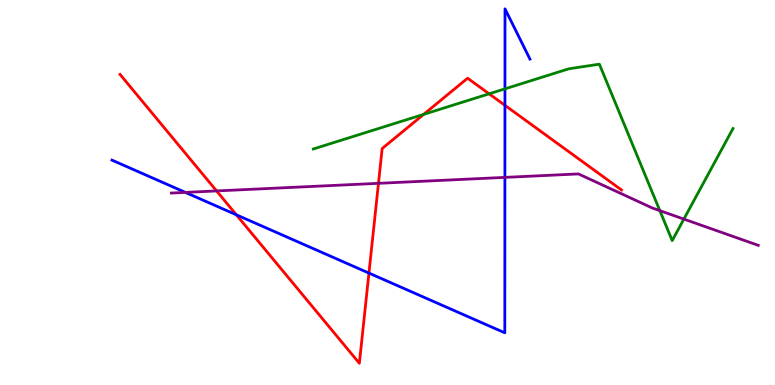[{'lines': ['blue', 'red'], 'intersections': [{'x': 3.05, 'y': 4.42}, {'x': 4.76, 'y': 2.91}, {'x': 6.52, 'y': 7.26}]}, {'lines': ['green', 'red'], 'intersections': [{'x': 5.47, 'y': 7.03}, {'x': 6.31, 'y': 7.56}]}, {'lines': ['purple', 'red'], 'intersections': [{'x': 2.79, 'y': 5.04}, {'x': 4.88, 'y': 5.24}]}, {'lines': ['blue', 'green'], 'intersections': [{'x': 6.52, 'y': 7.69}]}, {'lines': ['blue', 'purple'], 'intersections': [{'x': 2.39, 'y': 5.0}, {'x': 6.51, 'y': 5.39}]}, {'lines': ['green', 'purple'], 'intersections': [{'x': 8.51, 'y': 4.53}, {'x': 8.82, 'y': 4.31}]}]